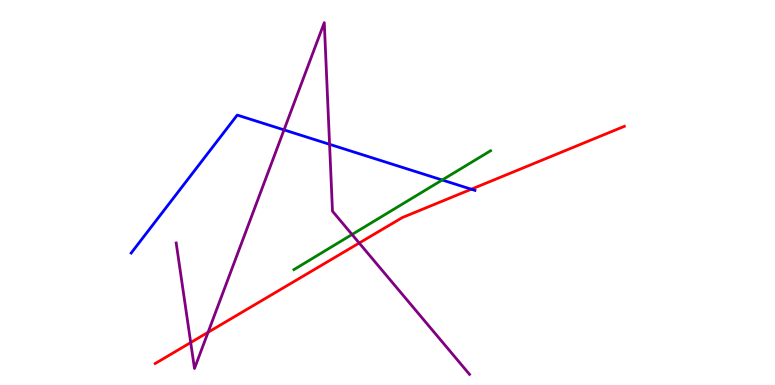[{'lines': ['blue', 'red'], 'intersections': [{'x': 6.08, 'y': 5.09}]}, {'lines': ['green', 'red'], 'intersections': []}, {'lines': ['purple', 'red'], 'intersections': [{'x': 2.46, 'y': 1.1}, {'x': 2.68, 'y': 1.37}, {'x': 4.63, 'y': 3.69}]}, {'lines': ['blue', 'green'], 'intersections': [{'x': 5.71, 'y': 5.32}]}, {'lines': ['blue', 'purple'], 'intersections': [{'x': 3.66, 'y': 6.63}, {'x': 4.25, 'y': 6.25}]}, {'lines': ['green', 'purple'], 'intersections': [{'x': 4.54, 'y': 3.91}]}]